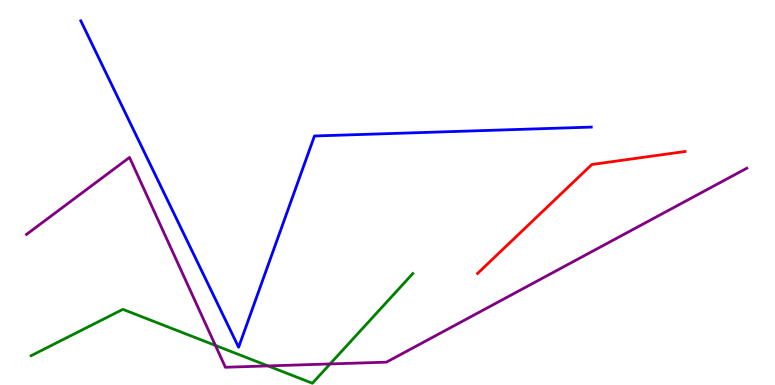[{'lines': ['blue', 'red'], 'intersections': []}, {'lines': ['green', 'red'], 'intersections': []}, {'lines': ['purple', 'red'], 'intersections': []}, {'lines': ['blue', 'green'], 'intersections': []}, {'lines': ['blue', 'purple'], 'intersections': []}, {'lines': ['green', 'purple'], 'intersections': [{'x': 2.78, 'y': 1.03}, {'x': 3.46, 'y': 0.496}, {'x': 4.26, 'y': 0.547}]}]